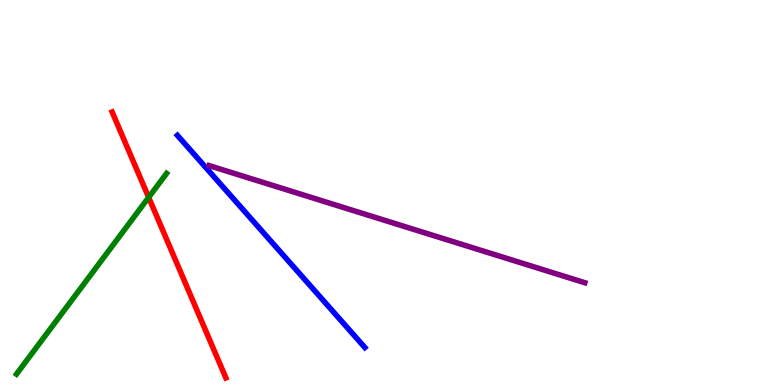[{'lines': ['blue', 'red'], 'intersections': []}, {'lines': ['green', 'red'], 'intersections': [{'x': 1.92, 'y': 4.87}]}, {'lines': ['purple', 'red'], 'intersections': []}, {'lines': ['blue', 'green'], 'intersections': []}, {'lines': ['blue', 'purple'], 'intersections': []}, {'lines': ['green', 'purple'], 'intersections': []}]